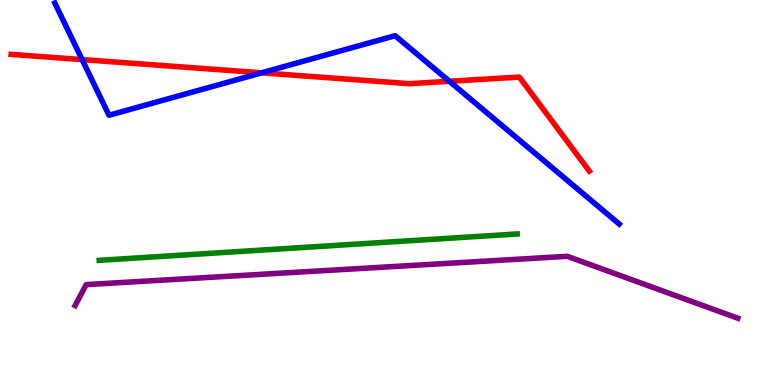[{'lines': ['blue', 'red'], 'intersections': [{'x': 1.06, 'y': 8.45}, {'x': 3.38, 'y': 8.11}, {'x': 5.8, 'y': 7.89}]}, {'lines': ['green', 'red'], 'intersections': []}, {'lines': ['purple', 'red'], 'intersections': []}, {'lines': ['blue', 'green'], 'intersections': []}, {'lines': ['blue', 'purple'], 'intersections': []}, {'lines': ['green', 'purple'], 'intersections': []}]